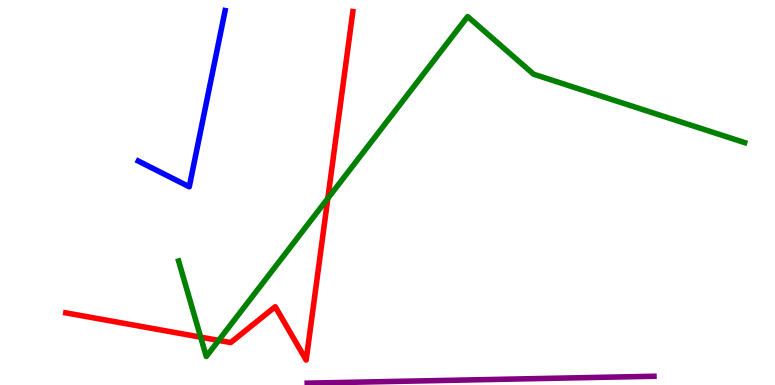[{'lines': ['blue', 'red'], 'intersections': []}, {'lines': ['green', 'red'], 'intersections': [{'x': 2.59, 'y': 1.24}, {'x': 2.82, 'y': 1.16}, {'x': 4.23, 'y': 4.85}]}, {'lines': ['purple', 'red'], 'intersections': []}, {'lines': ['blue', 'green'], 'intersections': []}, {'lines': ['blue', 'purple'], 'intersections': []}, {'lines': ['green', 'purple'], 'intersections': []}]